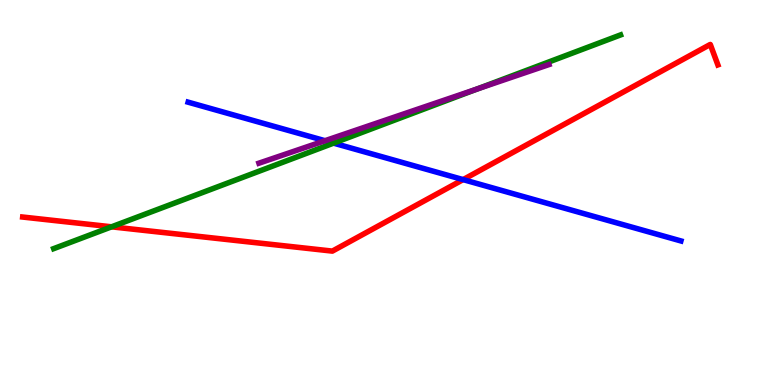[{'lines': ['blue', 'red'], 'intersections': [{'x': 5.98, 'y': 5.33}]}, {'lines': ['green', 'red'], 'intersections': [{'x': 1.44, 'y': 4.11}]}, {'lines': ['purple', 'red'], 'intersections': []}, {'lines': ['blue', 'green'], 'intersections': [{'x': 4.3, 'y': 6.28}]}, {'lines': ['blue', 'purple'], 'intersections': [{'x': 4.19, 'y': 6.34}]}, {'lines': ['green', 'purple'], 'intersections': [{'x': 6.16, 'y': 7.69}]}]